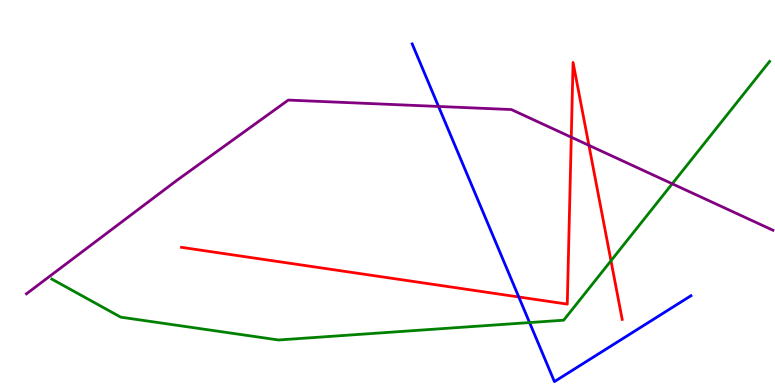[{'lines': ['blue', 'red'], 'intersections': [{'x': 6.69, 'y': 2.29}]}, {'lines': ['green', 'red'], 'intersections': [{'x': 7.88, 'y': 3.23}]}, {'lines': ['purple', 'red'], 'intersections': [{'x': 7.37, 'y': 6.44}, {'x': 7.6, 'y': 6.22}]}, {'lines': ['blue', 'green'], 'intersections': [{'x': 6.83, 'y': 1.62}]}, {'lines': ['blue', 'purple'], 'intersections': [{'x': 5.66, 'y': 7.23}]}, {'lines': ['green', 'purple'], 'intersections': [{'x': 8.67, 'y': 5.23}]}]